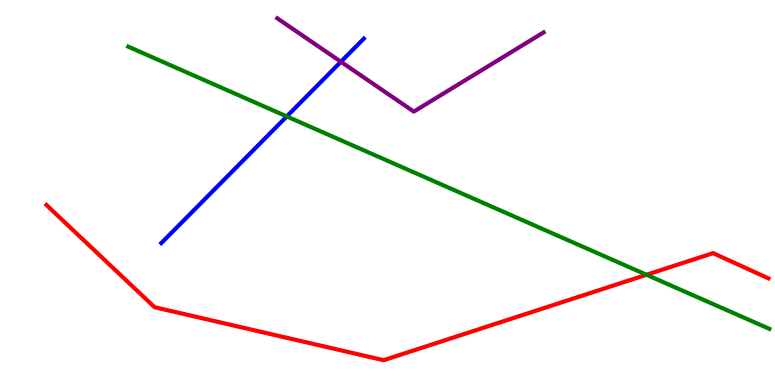[{'lines': ['blue', 'red'], 'intersections': []}, {'lines': ['green', 'red'], 'intersections': [{'x': 8.34, 'y': 2.86}]}, {'lines': ['purple', 'red'], 'intersections': []}, {'lines': ['blue', 'green'], 'intersections': [{'x': 3.7, 'y': 6.98}]}, {'lines': ['blue', 'purple'], 'intersections': [{'x': 4.4, 'y': 8.4}]}, {'lines': ['green', 'purple'], 'intersections': []}]